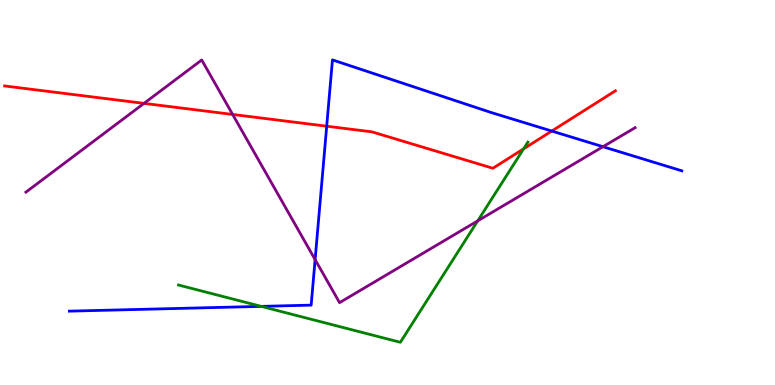[{'lines': ['blue', 'red'], 'intersections': [{'x': 4.22, 'y': 6.72}, {'x': 7.12, 'y': 6.6}]}, {'lines': ['green', 'red'], 'intersections': [{'x': 6.76, 'y': 6.13}]}, {'lines': ['purple', 'red'], 'intersections': [{'x': 1.86, 'y': 7.32}, {'x': 3.0, 'y': 7.03}]}, {'lines': ['blue', 'green'], 'intersections': [{'x': 3.37, 'y': 2.04}]}, {'lines': ['blue', 'purple'], 'intersections': [{'x': 4.07, 'y': 3.26}, {'x': 7.78, 'y': 6.19}]}, {'lines': ['green', 'purple'], 'intersections': [{'x': 6.16, 'y': 4.26}]}]